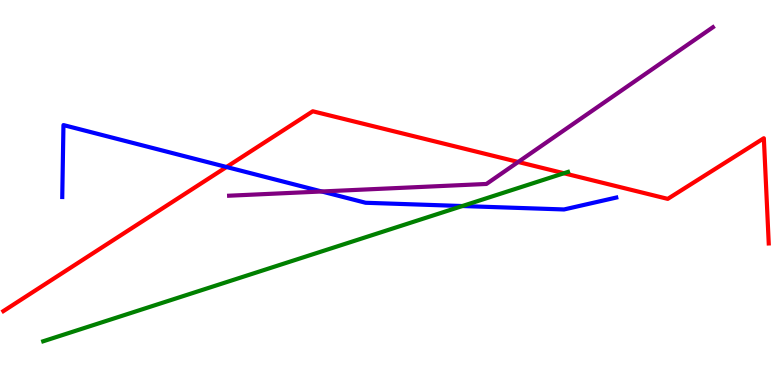[{'lines': ['blue', 'red'], 'intersections': [{'x': 2.92, 'y': 5.66}]}, {'lines': ['green', 'red'], 'intersections': [{'x': 7.28, 'y': 5.5}]}, {'lines': ['purple', 'red'], 'intersections': [{'x': 6.69, 'y': 5.79}]}, {'lines': ['blue', 'green'], 'intersections': [{'x': 5.97, 'y': 4.65}]}, {'lines': ['blue', 'purple'], 'intersections': [{'x': 4.15, 'y': 5.03}]}, {'lines': ['green', 'purple'], 'intersections': []}]